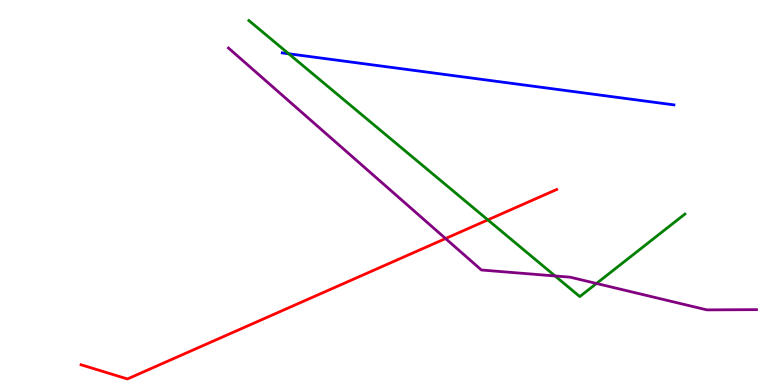[{'lines': ['blue', 'red'], 'intersections': []}, {'lines': ['green', 'red'], 'intersections': [{'x': 6.29, 'y': 4.29}]}, {'lines': ['purple', 'red'], 'intersections': [{'x': 5.75, 'y': 3.8}]}, {'lines': ['blue', 'green'], 'intersections': [{'x': 3.73, 'y': 8.6}]}, {'lines': ['blue', 'purple'], 'intersections': []}, {'lines': ['green', 'purple'], 'intersections': [{'x': 7.16, 'y': 2.83}, {'x': 7.7, 'y': 2.64}]}]